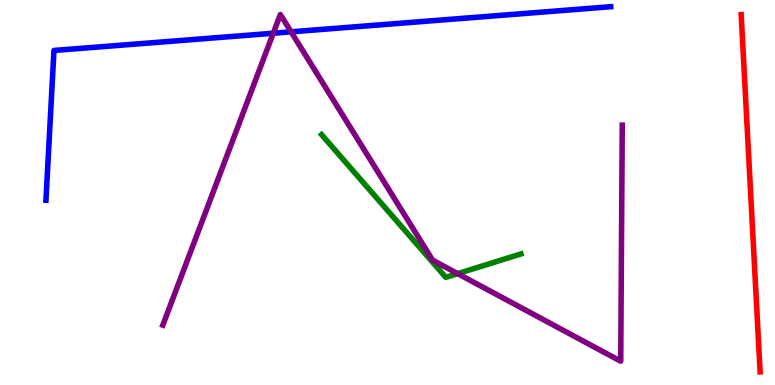[{'lines': ['blue', 'red'], 'intersections': []}, {'lines': ['green', 'red'], 'intersections': []}, {'lines': ['purple', 'red'], 'intersections': []}, {'lines': ['blue', 'green'], 'intersections': []}, {'lines': ['blue', 'purple'], 'intersections': [{'x': 3.53, 'y': 9.14}, {'x': 3.76, 'y': 9.17}]}, {'lines': ['green', 'purple'], 'intersections': [{'x': 5.91, 'y': 2.89}]}]